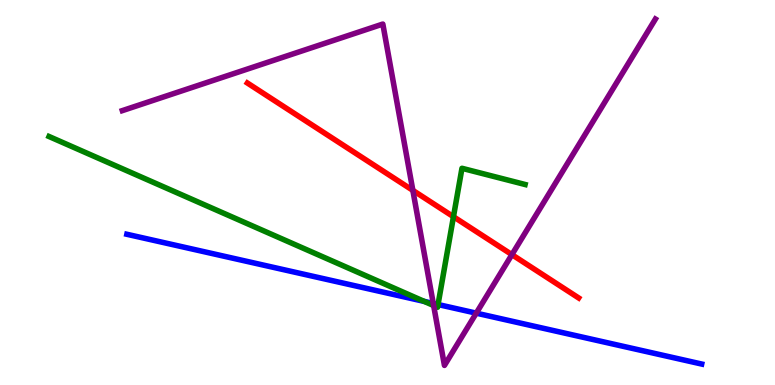[{'lines': ['blue', 'red'], 'intersections': []}, {'lines': ['green', 'red'], 'intersections': [{'x': 5.85, 'y': 4.37}]}, {'lines': ['purple', 'red'], 'intersections': [{'x': 5.33, 'y': 5.06}, {'x': 6.61, 'y': 3.39}]}, {'lines': ['blue', 'green'], 'intersections': [{'x': 5.47, 'y': 2.17}, {'x': 5.65, 'y': 2.09}]}, {'lines': ['blue', 'purple'], 'intersections': [{'x': 5.59, 'y': 2.12}, {'x': 6.15, 'y': 1.87}]}, {'lines': ['green', 'purple'], 'intersections': [{'x': 5.6, 'y': 2.06}]}]